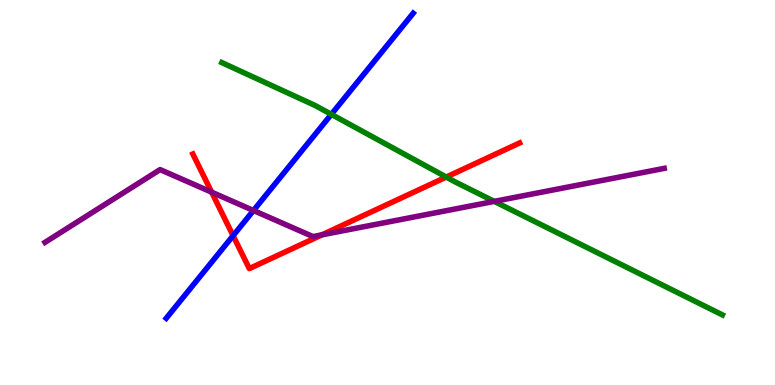[{'lines': ['blue', 'red'], 'intersections': [{'x': 3.01, 'y': 3.88}]}, {'lines': ['green', 'red'], 'intersections': [{'x': 5.76, 'y': 5.4}]}, {'lines': ['purple', 'red'], 'intersections': [{'x': 2.73, 'y': 5.01}, {'x': 4.15, 'y': 3.9}]}, {'lines': ['blue', 'green'], 'intersections': [{'x': 4.28, 'y': 7.03}]}, {'lines': ['blue', 'purple'], 'intersections': [{'x': 3.27, 'y': 4.53}]}, {'lines': ['green', 'purple'], 'intersections': [{'x': 6.38, 'y': 4.77}]}]